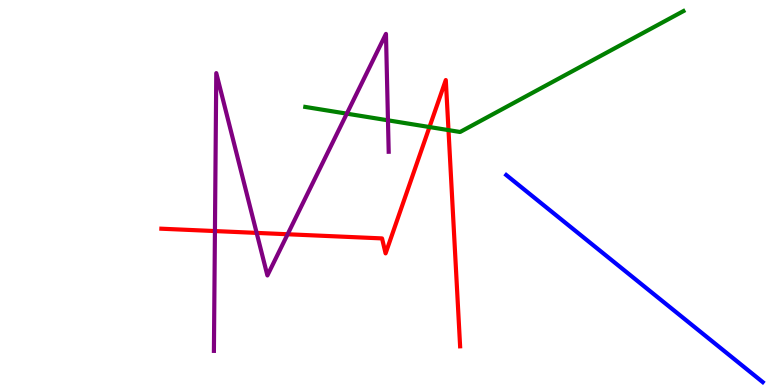[{'lines': ['blue', 'red'], 'intersections': []}, {'lines': ['green', 'red'], 'intersections': [{'x': 5.54, 'y': 6.7}, {'x': 5.79, 'y': 6.62}]}, {'lines': ['purple', 'red'], 'intersections': [{'x': 2.77, 'y': 4.0}, {'x': 3.31, 'y': 3.95}, {'x': 3.71, 'y': 3.92}]}, {'lines': ['blue', 'green'], 'intersections': []}, {'lines': ['blue', 'purple'], 'intersections': []}, {'lines': ['green', 'purple'], 'intersections': [{'x': 4.47, 'y': 7.05}, {'x': 5.01, 'y': 6.87}]}]